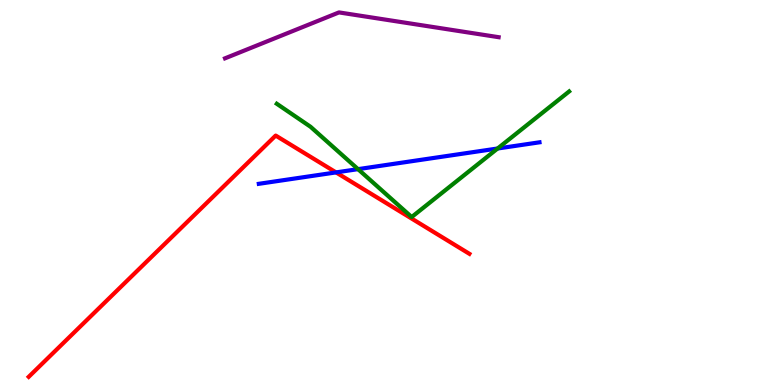[{'lines': ['blue', 'red'], 'intersections': [{'x': 4.34, 'y': 5.52}]}, {'lines': ['green', 'red'], 'intersections': []}, {'lines': ['purple', 'red'], 'intersections': []}, {'lines': ['blue', 'green'], 'intersections': [{'x': 4.62, 'y': 5.61}, {'x': 6.42, 'y': 6.14}]}, {'lines': ['blue', 'purple'], 'intersections': []}, {'lines': ['green', 'purple'], 'intersections': []}]